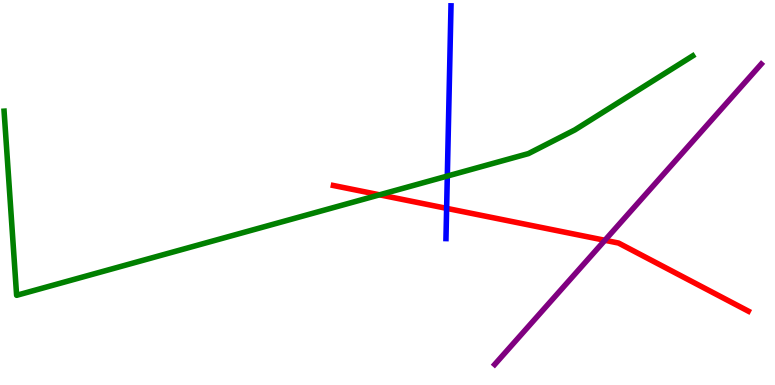[{'lines': ['blue', 'red'], 'intersections': [{'x': 5.76, 'y': 4.59}]}, {'lines': ['green', 'red'], 'intersections': [{'x': 4.9, 'y': 4.94}]}, {'lines': ['purple', 'red'], 'intersections': [{'x': 7.81, 'y': 3.76}]}, {'lines': ['blue', 'green'], 'intersections': [{'x': 5.77, 'y': 5.43}]}, {'lines': ['blue', 'purple'], 'intersections': []}, {'lines': ['green', 'purple'], 'intersections': []}]